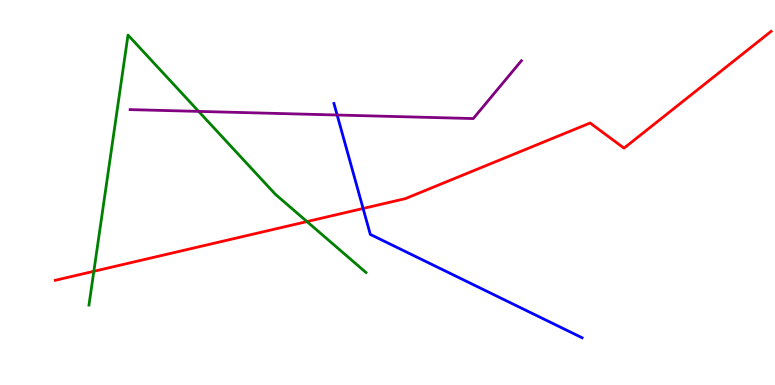[{'lines': ['blue', 'red'], 'intersections': [{'x': 4.69, 'y': 4.58}]}, {'lines': ['green', 'red'], 'intersections': [{'x': 1.21, 'y': 2.95}, {'x': 3.96, 'y': 4.24}]}, {'lines': ['purple', 'red'], 'intersections': []}, {'lines': ['blue', 'green'], 'intersections': []}, {'lines': ['blue', 'purple'], 'intersections': [{'x': 4.35, 'y': 7.01}]}, {'lines': ['green', 'purple'], 'intersections': [{'x': 2.56, 'y': 7.11}]}]